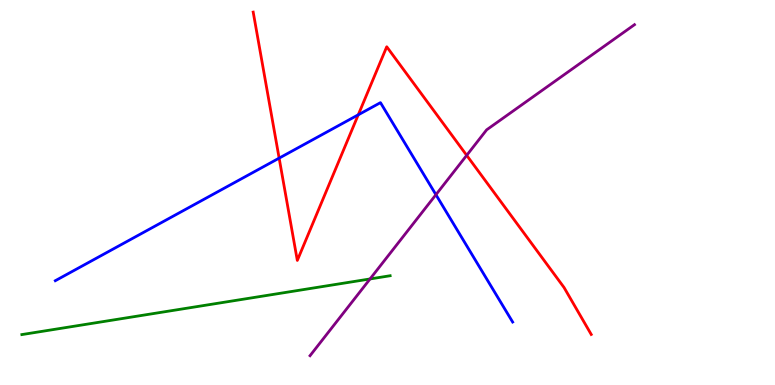[{'lines': ['blue', 'red'], 'intersections': [{'x': 3.6, 'y': 5.89}, {'x': 4.62, 'y': 7.02}]}, {'lines': ['green', 'red'], 'intersections': []}, {'lines': ['purple', 'red'], 'intersections': [{'x': 6.02, 'y': 5.97}]}, {'lines': ['blue', 'green'], 'intersections': []}, {'lines': ['blue', 'purple'], 'intersections': [{'x': 5.62, 'y': 4.94}]}, {'lines': ['green', 'purple'], 'intersections': [{'x': 4.77, 'y': 2.75}]}]